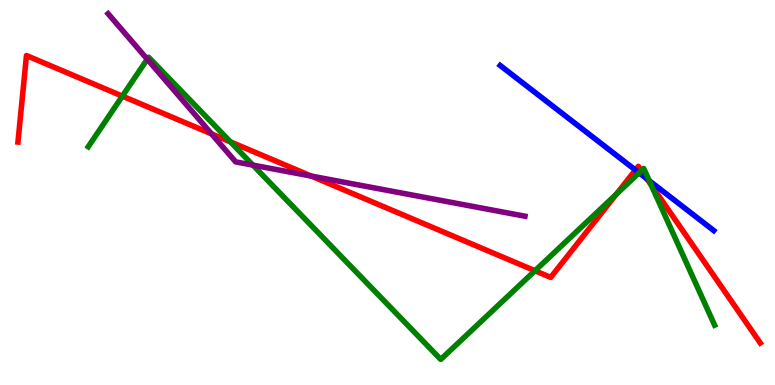[{'lines': ['blue', 'red'], 'intersections': [{'x': 8.2, 'y': 5.58}, {'x': 8.35, 'y': 5.35}]}, {'lines': ['green', 'red'], 'intersections': [{'x': 1.58, 'y': 7.5}, {'x': 2.97, 'y': 6.32}, {'x': 6.9, 'y': 2.97}, {'x': 7.95, 'y': 4.96}, {'x': 8.28, 'y': 5.57}, {'x': 8.4, 'y': 5.2}]}, {'lines': ['purple', 'red'], 'intersections': [{'x': 2.73, 'y': 6.52}, {'x': 4.02, 'y': 5.43}]}, {'lines': ['blue', 'green'], 'intersections': [{'x': 8.25, 'y': 5.51}, {'x': 8.38, 'y': 5.31}]}, {'lines': ['blue', 'purple'], 'intersections': []}, {'lines': ['green', 'purple'], 'intersections': [{'x': 1.9, 'y': 8.46}, {'x': 3.26, 'y': 5.71}]}]